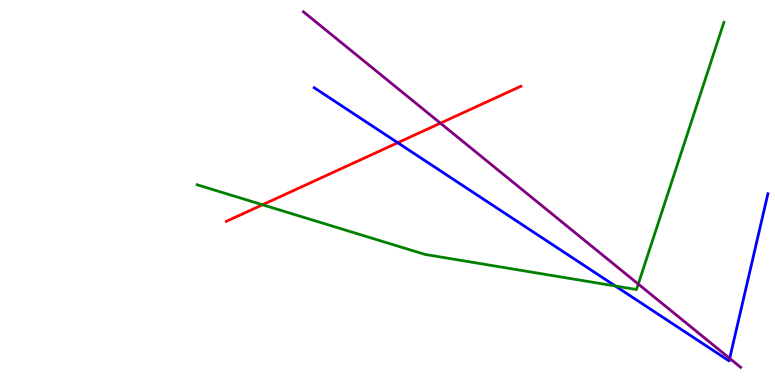[{'lines': ['blue', 'red'], 'intersections': [{'x': 5.13, 'y': 6.29}]}, {'lines': ['green', 'red'], 'intersections': [{'x': 3.39, 'y': 4.68}]}, {'lines': ['purple', 'red'], 'intersections': [{'x': 5.68, 'y': 6.8}]}, {'lines': ['blue', 'green'], 'intersections': [{'x': 7.94, 'y': 2.57}]}, {'lines': ['blue', 'purple'], 'intersections': [{'x': 9.42, 'y': 0.691}]}, {'lines': ['green', 'purple'], 'intersections': [{'x': 8.24, 'y': 2.62}]}]